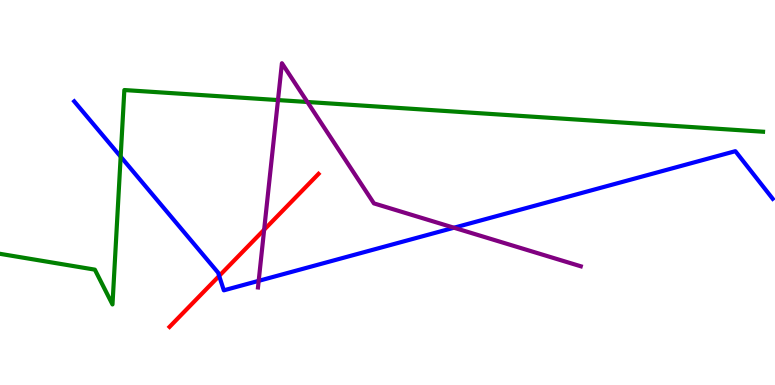[{'lines': ['blue', 'red'], 'intersections': [{'x': 2.83, 'y': 2.83}]}, {'lines': ['green', 'red'], 'intersections': []}, {'lines': ['purple', 'red'], 'intersections': [{'x': 3.41, 'y': 4.03}]}, {'lines': ['blue', 'green'], 'intersections': [{'x': 1.56, 'y': 5.93}]}, {'lines': ['blue', 'purple'], 'intersections': [{'x': 3.34, 'y': 2.71}, {'x': 5.86, 'y': 4.09}]}, {'lines': ['green', 'purple'], 'intersections': [{'x': 3.59, 'y': 7.4}, {'x': 3.97, 'y': 7.35}]}]